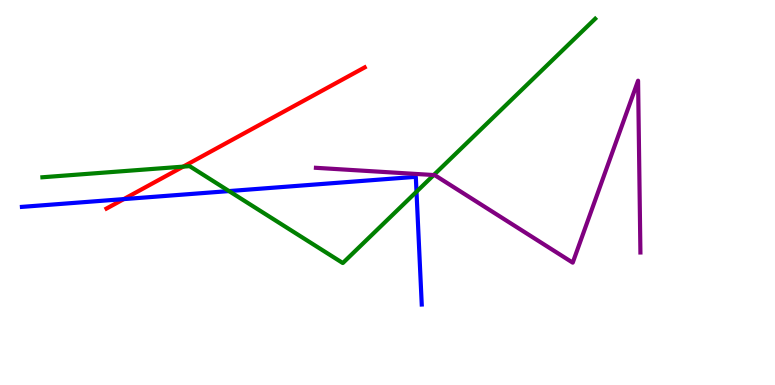[{'lines': ['blue', 'red'], 'intersections': [{'x': 1.6, 'y': 4.83}]}, {'lines': ['green', 'red'], 'intersections': [{'x': 2.36, 'y': 5.67}]}, {'lines': ['purple', 'red'], 'intersections': []}, {'lines': ['blue', 'green'], 'intersections': [{'x': 2.95, 'y': 5.04}, {'x': 5.37, 'y': 5.02}]}, {'lines': ['blue', 'purple'], 'intersections': []}, {'lines': ['green', 'purple'], 'intersections': [{'x': 5.6, 'y': 5.45}]}]